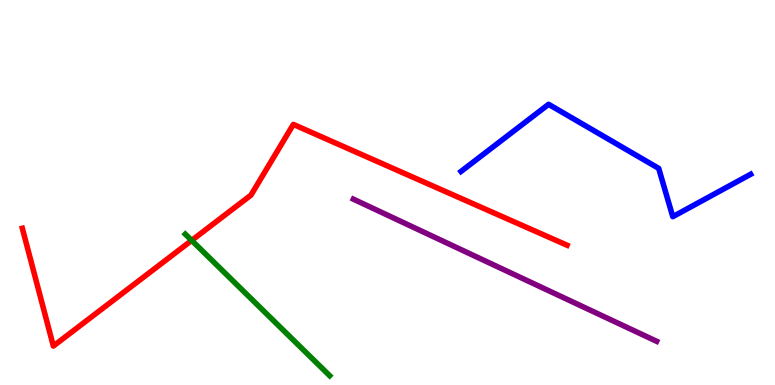[{'lines': ['blue', 'red'], 'intersections': []}, {'lines': ['green', 'red'], 'intersections': [{'x': 2.47, 'y': 3.76}]}, {'lines': ['purple', 'red'], 'intersections': []}, {'lines': ['blue', 'green'], 'intersections': []}, {'lines': ['blue', 'purple'], 'intersections': []}, {'lines': ['green', 'purple'], 'intersections': []}]